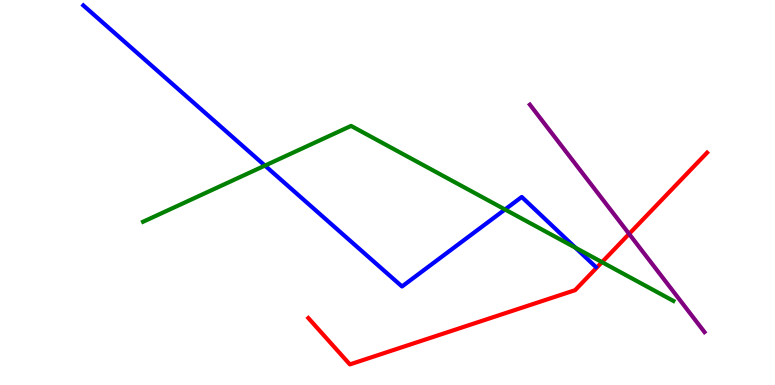[{'lines': ['blue', 'red'], 'intersections': []}, {'lines': ['green', 'red'], 'intersections': [{'x': 7.77, 'y': 3.19}]}, {'lines': ['purple', 'red'], 'intersections': [{'x': 8.12, 'y': 3.92}]}, {'lines': ['blue', 'green'], 'intersections': [{'x': 3.42, 'y': 5.7}, {'x': 6.52, 'y': 4.56}, {'x': 7.43, 'y': 3.57}]}, {'lines': ['blue', 'purple'], 'intersections': []}, {'lines': ['green', 'purple'], 'intersections': []}]